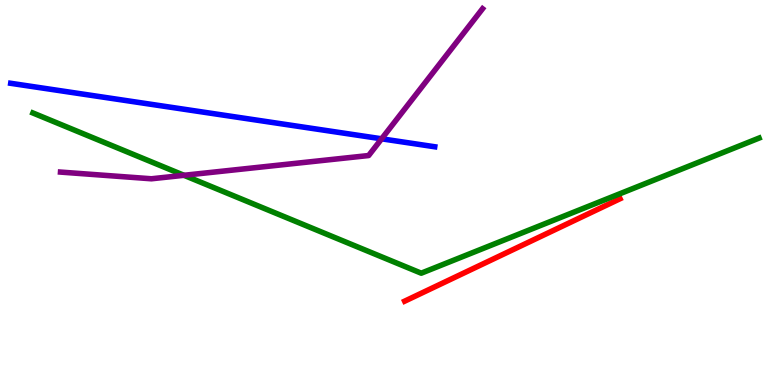[{'lines': ['blue', 'red'], 'intersections': []}, {'lines': ['green', 'red'], 'intersections': []}, {'lines': ['purple', 'red'], 'intersections': []}, {'lines': ['blue', 'green'], 'intersections': []}, {'lines': ['blue', 'purple'], 'intersections': [{'x': 4.92, 'y': 6.39}]}, {'lines': ['green', 'purple'], 'intersections': [{'x': 2.37, 'y': 5.45}]}]